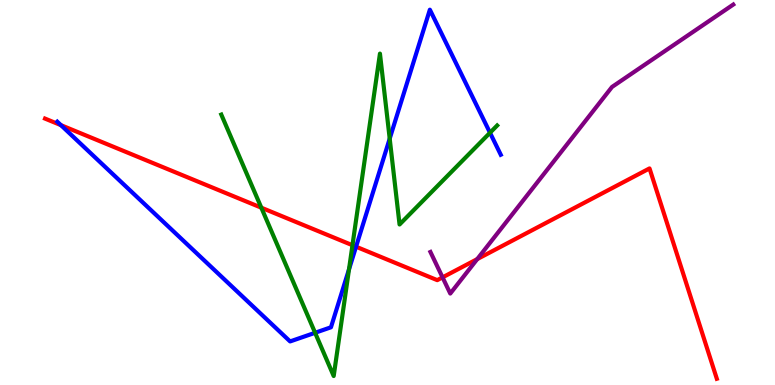[{'lines': ['blue', 'red'], 'intersections': [{'x': 0.786, 'y': 6.75}, {'x': 4.59, 'y': 3.59}]}, {'lines': ['green', 'red'], 'intersections': [{'x': 3.37, 'y': 4.61}, {'x': 4.55, 'y': 3.63}]}, {'lines': ['purple', 'red'], 'intersections': [{'x': 5.71, 'y': 2.8}, {'x': 6.16, 'y': 3.27}]}, {'lines': ['blue', 'green'], 'intersections': [{'x': 4.07, 'y': 1.36}, {'x': 4.5, 'y': 3.0}, {'x': 5.03, 'y': 6.4}, {'x': 6.32, 'y': 6.55}]}, {'lines': ['blue', 'purple'], 'intersections': []}, {'lines': ['green', 'purple'], 'intersections': []}]